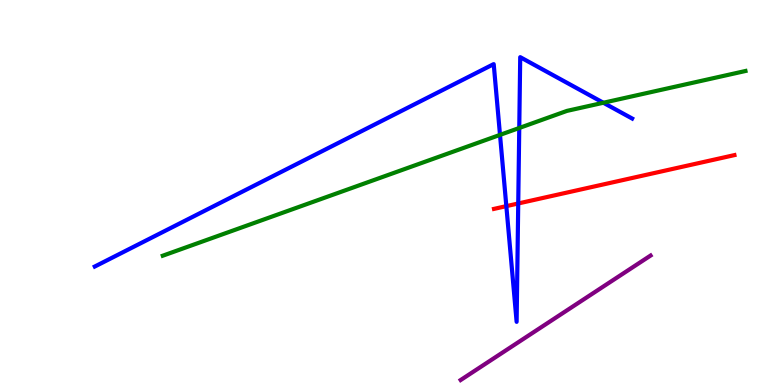[{'lines': ['blue', 'red'], 'intersections': [{'x': 6.53, 'y': 4.65}, {'x': 6.69, 'y': 4.71}]}, {'lines': ['green', 'red'], 'intersections': []}, {'lines': ['purple', 'red'], 'intersections': []}, {'lines': ['blue', 'green'], 'intersections': [{'x': 6.45, 'y': 6.5}, {'x': 6.7, 'y': 6.68}, {'x': 7.79, 'y': 7.33}]}, {'lines': ['blue', 'purple'], 'intersections': []}, {'lines': ['green', 'purple'], 'intersections': []}]